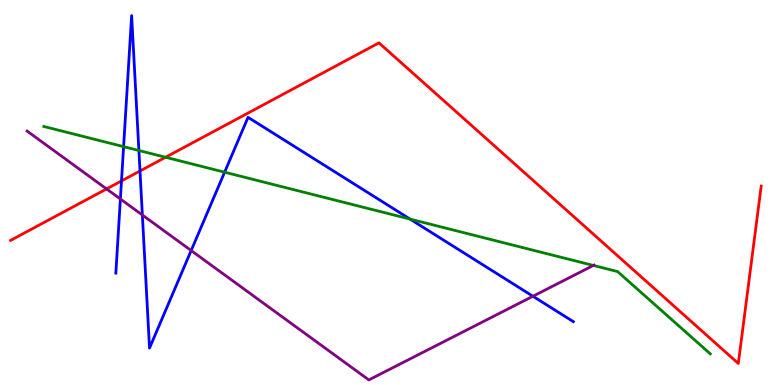[{'lines': ['blue', 'red'], 'intersections': [{'x': 1.57, 'y': 5.3}, {'x': 1.81, 'y': 5.56}]}, {'lines': ['green', 'red'], 'intersections': [{'x': 2.14, 'y': 5.92}]}, {'lines': ['purple', 'red'], 'intersections': [{'x': 1.37, 'y': 5.09}]}, {'lines': ['blue', 'green'], 'intersections': [{'x': 1.59, 'y': 6.19}, {'x': 1.79, 'y': 6.09}, {'x': 2.9, 'y': 5.53}, {'x': 5.29, 'y': 4.31}]}, {'lines': ['blue', 'purple'], 'intersections': [{'x': 1.55, 'y': 4.83}, {'x': 1.84, 'y': 4.42}, {'x': 2.47, 'y': 3.49}, {'x': 6.88, 'y': 2.31}]}, {'lines': ['green', 'purple'], 'intersections': [{'x': 7.66, 'y': 3.11}]}]